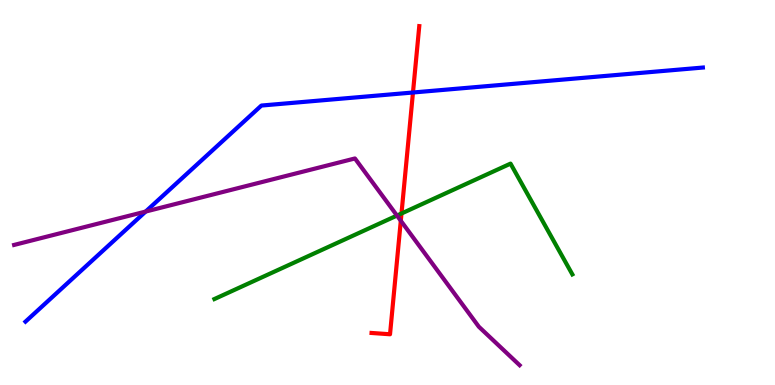[{'lines': ['blue', 'red'], 'intersections': [{'x': 5.33, 'y': 7.6}]}, {'lines': ['green', 'red'], 'intersections': [{'x': 5.18, 'y': 4.45}]}, {'lines': ['purple', 'red'], 'intersections': [{'x': 5.17, 'y': 4.27}]}, {'lines': ['blue', 'green'], 'intersections': []}, {'lines': ['blue', 'purple'], 'intersections': [{'x': 1.88, 'y': 4.5}]}, {'lines': ['green', 'purple'], 'intersections': [{'x': 5.12, 'y': 4.4}]}]